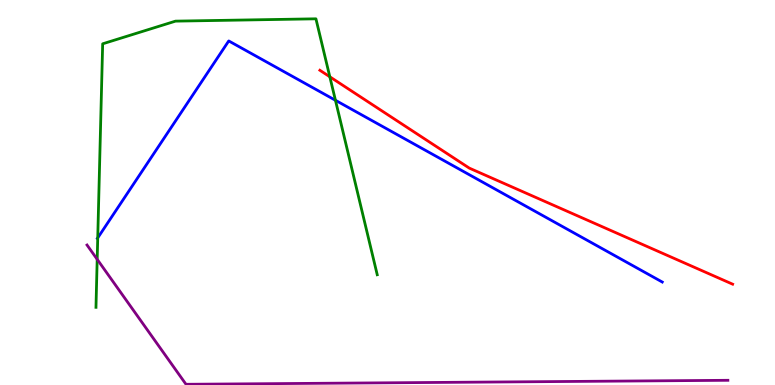[{'lines': ['blue', 'red'], 'intersections': []}, {'lines': ['green', 'red'], 'intersections': [{'x': 4.26, 'y': 8.01}]}, {'lines': ['purple', 'red'], 'intersections': []}, {'lines': ['blue', 'green'], 'intersections': [{'x': 1.26, 'y': 3.82}, {'x': 4.33, 'y': 7.4}]}, {'lines': ['blue', 'purple'], 'intersections': []}, {'lines': ['green', 'purple'], 'intersections': [{'x': 1.25, 'y': 3.26}]}]